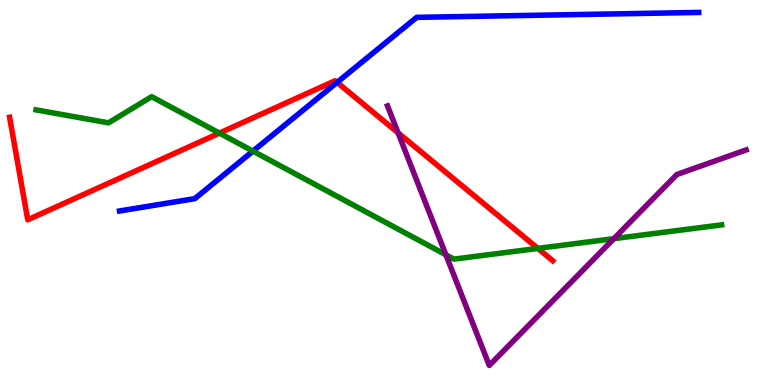[{'lines': ['blue', 'red'], 'intersections': [{'x': 4.35, 'y': 7.86}]}, {'lines': ['green', 'red'], 'intersections': [{'x': 2.83, 'y': 6.54}, {'x': 6.94, 'y': 3.55}]}, {'lines': ['purple', 'red'], 'intersections': [{'x': 5.14, 'y': 6.55}]}, {'lines': ['blue', 'green'], 'intersections': [{'x': 3.26, 'y': 6.07}]}, {'lines': ['blue', 'purple'], 'intersections': []}, {'lines': ['green', 'purple'], 'intersections': [{'x': 5.75, 'y': 3.38}, {'x': 7.92, 'y': 3.8}]}]